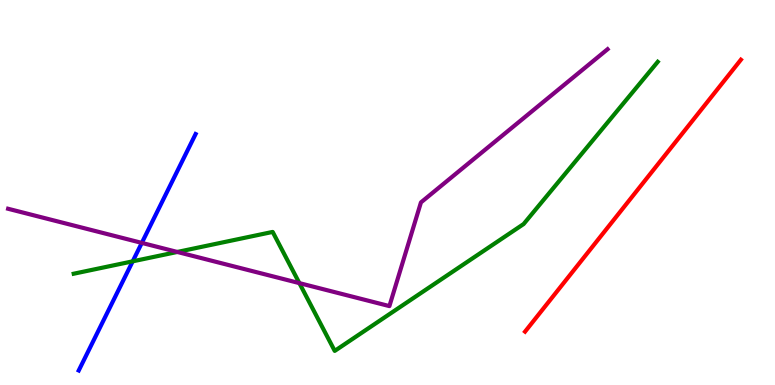[{'lines': ['blue', 'red'], 'intersections': []}, {'lines': ['green', 'red'], 'intersections': []}, {'lines': ['purple', 'red'], 'intersections': []}, {'lines': ['blue', 'green'], 'intersections': [{'x': 1.71, 'y': 3.21}]}, {'lines': ['blue', 'purple'], 'intersections': [{'x': 1.83, 'y': 3.69}]}, {'lines': ['green', 'purple'], 'intersections': [{'x': 2.29, 'y': 3.46}, {'x': 3.86, 'y': 2.65}]}]